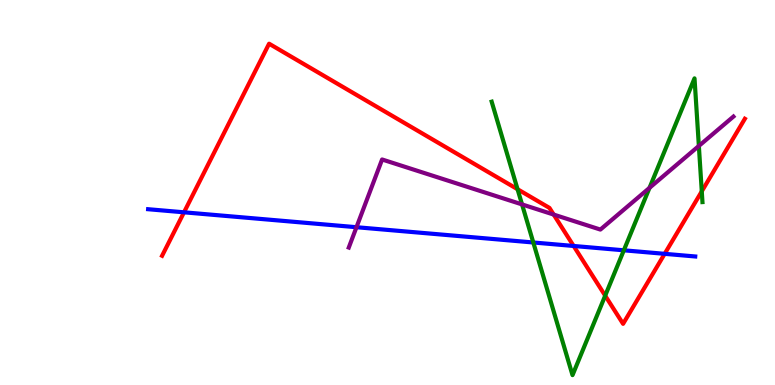[{'lines': ['blue', 'red'], 'intersections': [{'x': 2.37, 'y': 4.49}, {'x': 7.4, 'y': 3.61}, {'x': 8.58, 'y': 3.41}]}, {'lines': ['green', 'red'], 'intersections': [{'x': 6.68, 'y': 5.09}, {'x': 7.81, 'y': 2.32}, {'x': 9.06, 'y': 5.03}]}, {'lines': ['purple', 'red'], 'intersections': [{'x': 7.14, 'y': 4.43}]}, {'lines': ['blue', 'green'], 'intersections': [{'x': 6.88, 'y': 3.7}, {'x': 8.05, 'y': 3.5}]}, {'lines': ['blue', 'purple'], 'intersections': [{'x': 4.6, 'y': 4.1}]}, {'lines': ['green', 'purple'], 'intersections': [{'x': 6.74, 'y': 4.69}, {'x': 8.38, 'y': 5.12}, {'x': 9.02, 'y': 6.21}]}]